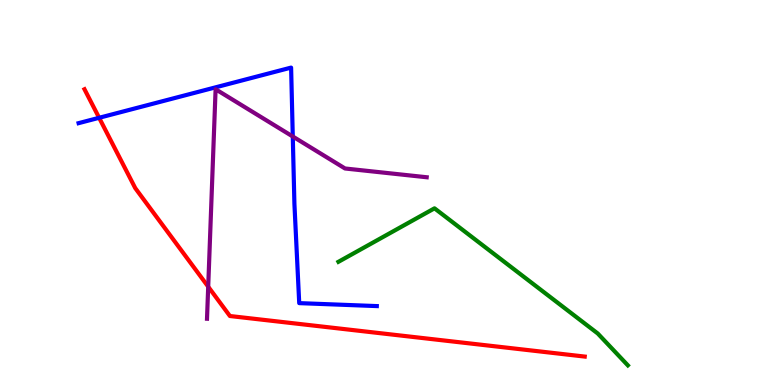[{'lines': ['blue', 'red'], 'intersections': [{'x': 1.28, 'y': 6.94}]}, {'lines': ['green', 'red'], 'intersections': []}, {'lines': ['purple', 'red'], 'intersections': [{'x': 2.69, 'y': 2.55}]}, {'lines': ['blue', 'green'], 'intersections': []}, {'lines': ['blue', 'purple'], 'intersections': [{'x': 3.78, 'y': 6.45}]}, {'lines': ['green', 'purple'], 'intersections': []}]